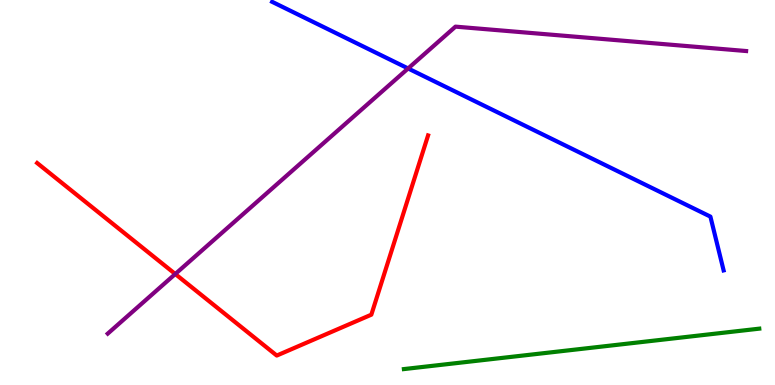[{'lines': ['blue', 'red'], 'intersections': []}, {'lines': ['green', 'red'], 'intersections': []}, {'lines': ['purple', 'red'], 'intersections': [{'x': 2.26, 'y': 2.88}]}, {'lines': ['blue', 'green'], 'intersections': []}, {'lines': ['blue', 'purple'], 'intersections': [{'x': 5.27, 'y': 8.22}]}, {'lines': ['green', 'purple'], 'intersections': []}]